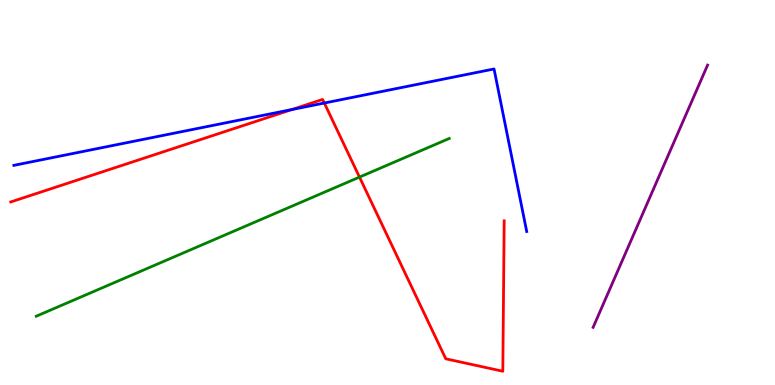[{'lines': ['blue', 'red'], 'intersections': [{'x': 3.77, 'y': 7.15}, {'x': 4.18, 'y': 7.32}]}, {'lines': ['green', 'red'], 'intersections': [{'x': 4.64, 'y': 5.4}]}, {'lines': ['purple', 'red'], 'intersections': []}, {'lines': ['blue', 'green'], 'intersections': []}, {'lines': ['blue', 'purple'], 'intersections': []}, {'lines': ['green', 'purple'], 'intersections': []}]